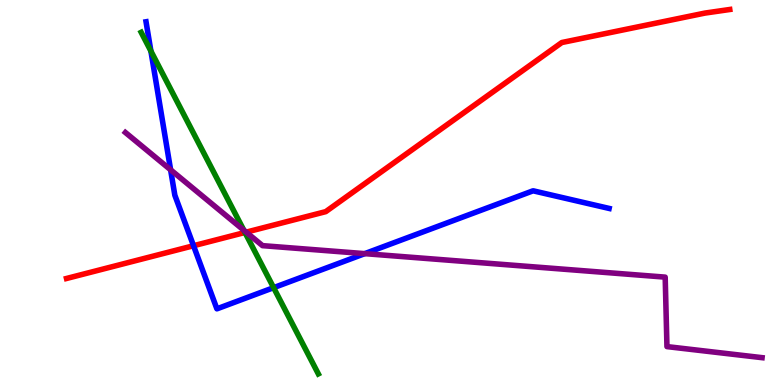[{'lines': ['blue', 'red'], 'intersections': [{'x': 2.5, 'y': 3.62}]}, {'lines': ['green', 'red'], 'intersections': [{'x': 3.16, 'y': 3.96}]}, {'lines': ['purple', 'red'], 'intersections': [{'x': 3.18, 'y': 3.97}]}, {'lines': ['blue', 'green'], 'intersections': [{'x': 1.95, 'y': 8.67}, {'x': 3.53, 'y': 2.53}]}, {'lines': ['blue', 'purple'], 'intersections': [{'x': 2.2, 'y': 5.59}, {'x': 4.71, 'y': 3.41}]}, {'lines': ['green', 'purple'], 'intersections': [{'x': 3.15, 'y': 4.02}]}]